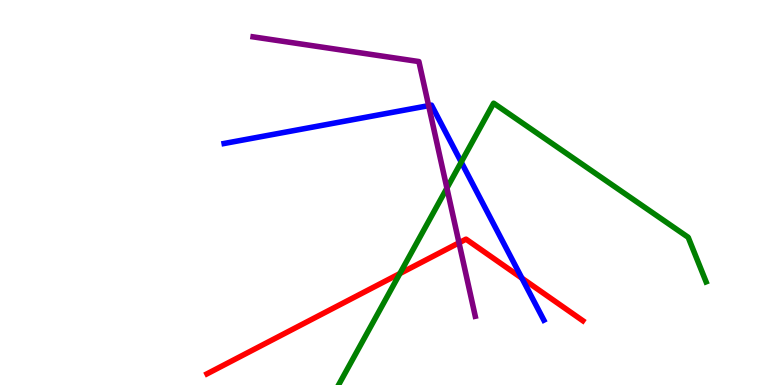[{'lines': ['blue', 'red'], 'intersections': [{'x': 6.73, 'y': 2.77}]}, {'lines': ['green', 'red'], 'intersections': [{'x': 5.16, 'y': 2.9}]}, {'lines': ['purple', 'red'], 'intersections': [{'x': 5.92, 'y': 3.69}]}, {'lines': ['blue', 'green'], 'intersections': [{'x': 5.95, 'y': 5.79}]}, {'lines': ['blue', 'purple'], 'intersections': [{'x': 5.53, 'y': 7.26}]}, {'lines': ['green', 'purple'], 'intersections': [{'x': 5.77, 'y': 5.11}]}]